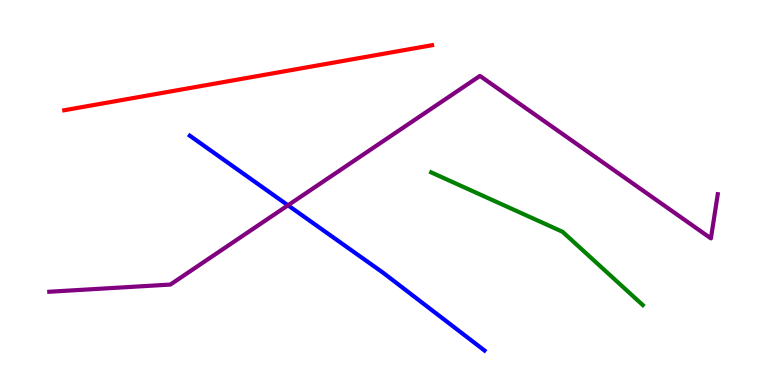[{'lines': ['blue', 'red'], 'intersections': []}, {'lines': ['green', 'red'], 'intersections': []}, {'lines': ['purple', 'red'], 'intersections': []}, {'lines': ['blue', 'green'], 'intersections': []}, {'lines': ['blue', 'purple'], 'intersections': [{'x': 3.72, 'y': 4.67}]}, {'lines': ['green', 'purple'], 'intersections': []}]